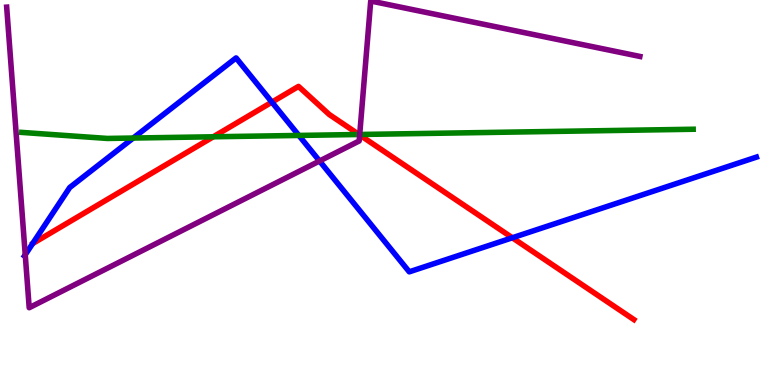[{'lines': ['blue', 'red'], 'intersections': [{'x': 3.51, 'y': 7.35}, {'x': 6.61, 'y': 3.82}]}, {'lines': ['green', 'red'], 'intersections': [{'x': 2.75, 'y': 6.45}, {'x': 4.63, 'y': 6.51}]}, {'lines': ['purple', 'red'], 'intersections': [{'x': 4.64, 'y': 6.49}]}, {'lines': ['blue', 'green'], 'intersections': [{'x': 1.72, 'y': 6.41}, {'x': 3.86, 'y': 6.48}]}, {'lines': ['blue', 'purple'], 'intersections': [{'x': 0.326, 'y': 3.38}, {'x': 4.12, 'y': 5.82}]}, {'lines': ['green', 'purple'], 'intersections': [{'x': 4.64, 'y': 6.51}]}]